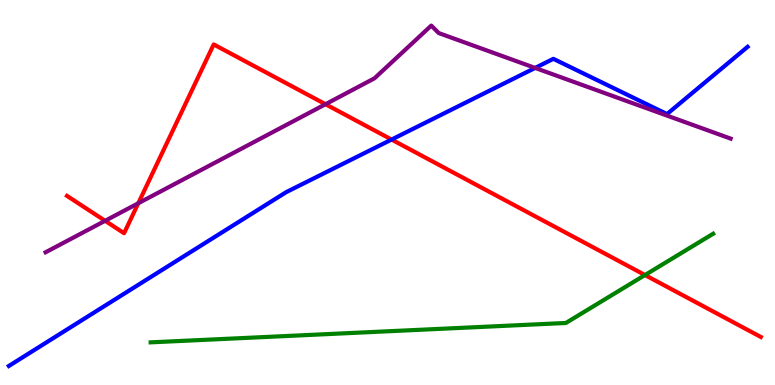[{'lines': ['blue', 'red'], 'intersections': [{'x': 5.05, 'y': 6.38}]}, {'lines': ['green', 'red'], 'intersections': [{'x': 8.32, 'y': 2.86}]}, {'lines': ['purple', 'red'], 'intersections': [{'x': 1.36, 'y': 4.26}, {'x': 1.78, 'y': 4.72}, {'x': 4.2, 'y': 7.29}]}, {'lines': ['blue', 'green'], 'intersections': []}, {'lines': ['blue', 'purple'], 'intersections': [{'x': 6.9, 'y': 8.24}]}, {'lines': ['green', 'purple'], 'intersections': []}]